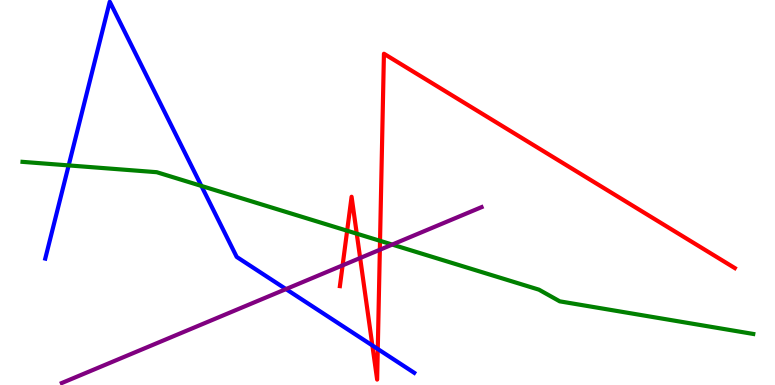[{'lines': ['blue', 'red'], 'intersections': [{'x': 4.8, 'y': 1.03}, {'x': 4.87, 'y': 0.935}]}, {'lines': ['green', 'red'], 'intersections': [{'x': 4.48, 'y': 4.01}, {'x': 4.6, 'y': 3.93}, {'x': 4.9, 'y': 3.74}]}, {'lines': ['purple', 'red'], 'intersections': [{'x': 4.42, 'y': 3.11}, {'x': 4.65, 'y': 3.3}, {'x': 4.9, 'y': 3.51}]}, {'lines': ['blue', 'green'], 'intersections': [{'x': 0.886, 'y': 5.7}, {'x': 2.6, 'y': 5.17}]}, {'lines': ['blue', 'purple'], 'intersections': [{'x': 3.69, 'y': 2.49}]}, {'lines': ['green', 'purple'], 'intersections': [{'x': 5.06, 'y': 3.65}]}]